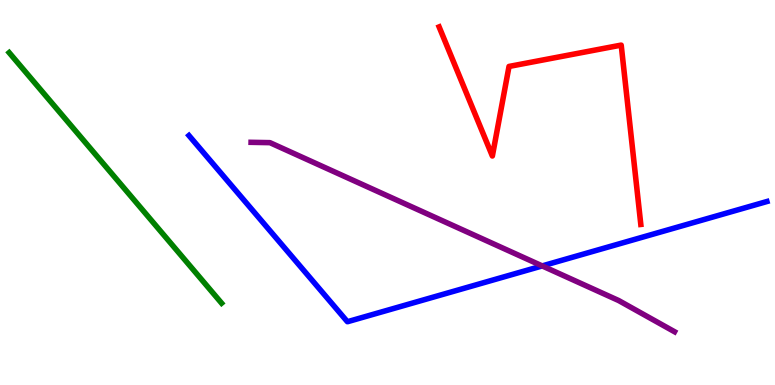[{'lines': ['blue', 'red'], 'intersections': []}, {'lines': ['green', 'red'], 'intersections': []}, {'lines': ['purple', 'red'], 'intersections': []}, {'lines': ['blue', 'green'], 'intersections': []}, {'lines': ['blue', 'purple'], 'intersections': [{'x': 7.0, 'y': 3.09}]}, {'lines': ['green', 'purple'], 'intersections': []}]